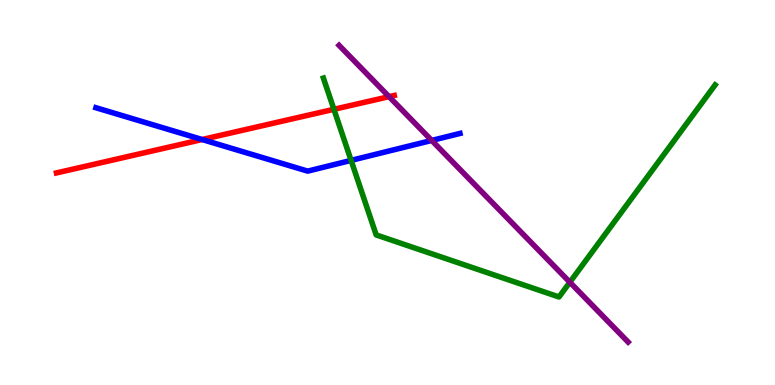[{'lines': ['blue', 'red'], 'intersections': [{'x': 2.61, 'y': 6.38}]}, {'lines': ['green', 'red'], 'intersections': [{'x': 4.31, 'y': 7.16}]}, {'lines': ['purple', 'red'], 'intersections': [{'x': 5.02, 'y': 7.49}]}, {'lines': ['blue', 'green'], 'intersections': [{'x': 4.53, 'y': 5.83}]}, {'lines': ['blue', 'purple'], 'intersections': [{'x': 5.57, 'y': 6.35}]}, {'lines': ['green', 'purple'], 'intersections': [{'x': 7.35, 'y': 2.67}]}]